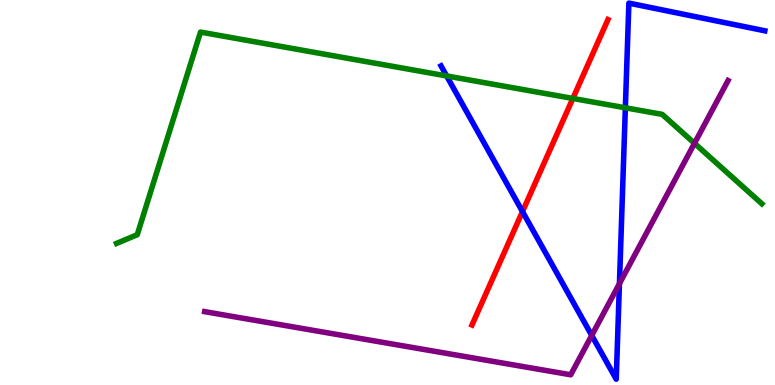[{'lines': ['blue', 'red'], 'intersections': [{'x': 6.74, 'y': 4.5}]}, {'lines': ['green', 'red'], 'intersections': [{'x': 7.39, 'y': 7.44}]}, {'lines': ['purple', 'red'], 'intersections': []}, {'lines': ['blue', 'green'], 'intersections': [{'x': 5.76, 'y': 8.03}, {'x': 8.07, 'y': 7.2}]}, {'lines': ['blue', 'purple'], 'intersections': [{'x': 7.64, 'y': 1.29}, {'x': 7.99, 'y': 2.63}]}, {'lines': ['green', 'purple'], 'intersections': [{'x': 8.96, 'y': 6.28}]}]